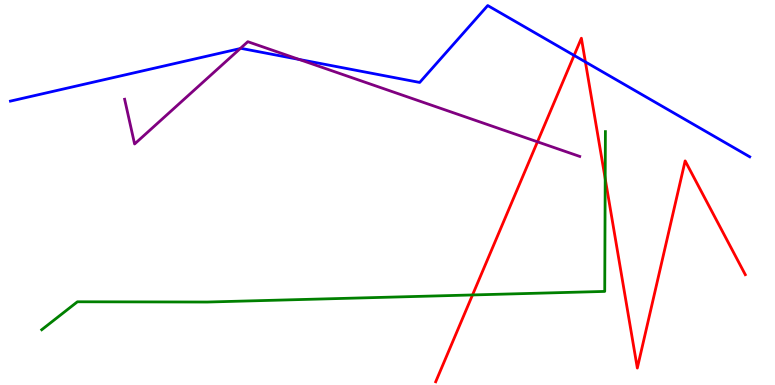[{'lines': ['blue', 'red'], 'intersections': [{'x': 7.41, 'y': 8.56}, {'x': 7.55, 'y': 8.39}]}, {'lines': ['green', 'red'], 'intersections': [{'x': 6.1, 'y': 2.34}, {'x': 7.81, 'y': 5.36}]}, {'lines': ['purple', 'red'], 'intersections': [{'x': 6.93, 'y': 6.32}]}, {'lines': ['blue', 'green'], 'intersections': []}, {'lines': ['blue', 'purple'], 'intersections': [{'x': 3.1, 'y': 8.74}, {'x': 3.86, 'y': 8.46}]}, {'lines': ['green', 'purple'], 'intersections': []}]